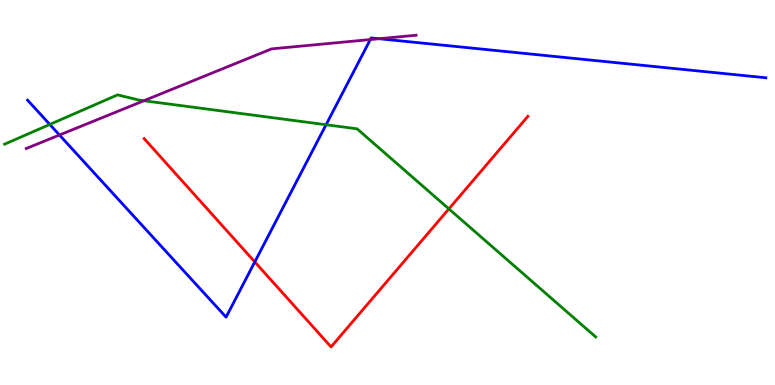[{'lines': ['blue', 'red'], 'intersections': [{'x': 3.29, 'y': 3.2}]}, {'lines': ['green', 'red'], 'intersections': [{'x': 5.79, 'y': 4.57}]}, {'lines': ['purple', 'red'], 'intersections': []}, {'lines': ['blue', 'green'], 'intersections': [{'x': 0.643, 'y': 6.77}, {'x': 4.21, 'y': 6.76}]}, {'lines': ['blue', 'purple'], 'intersections': [{'x': 0.767, 'y': 6.49}, {'x': 4.78, 'y': 8.97}, {'x': 4.89, 'y': 8.99}]}, {'lines': ['green', 'purple'], 'intersections': [{'x': 1.86, 'y': 7.38}]}]